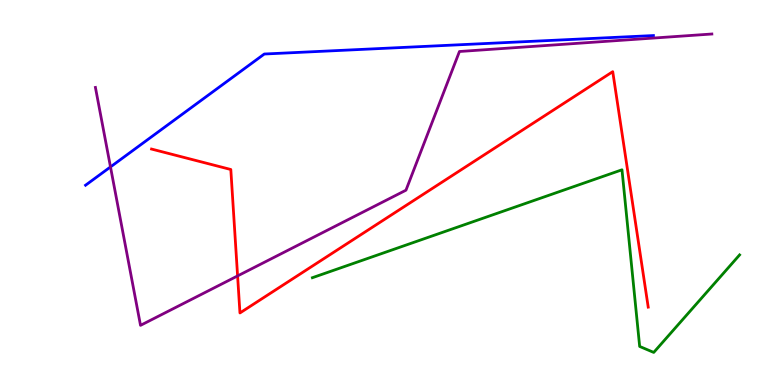[{'lines': ['blue', 'red'], 'intersections': []}, {'lines': ['green', 'red'], 'intersections': []}, {'lines': ['purple', 'red'], 'intersections': [{'x': 3.07, 'y': 2.83}]}, {'lines': ['blue', 'green'], 'intersections': []}, {'lines': ['blue', 'purple'], 'intersections': [{'x': 1.43, 'y': 5.66}]}, {'lines': ['green', 'purple'], 'intersections': []}]